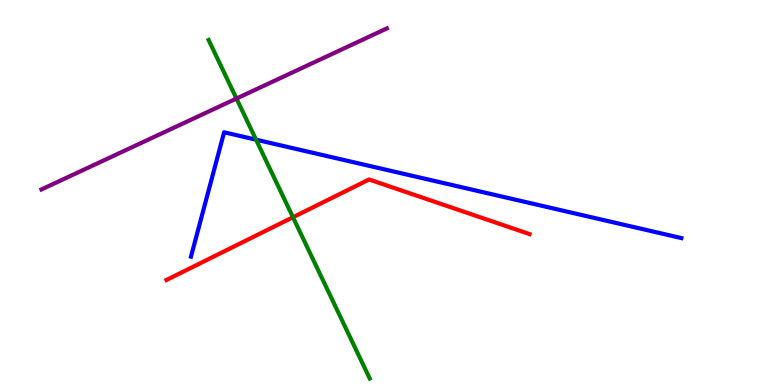[{'lines': ['blue', 'red'], 'intersections': []}, {'lines': ['green', 'red'], 'intersections': [{'x': 3.78, 'y': 4.36}]}, {'lines': ['purple', 'red'], 'intersections': []}, {'lines': ['blue', 'green'], 'intersections': [{'x': 3.3, 'y': 6.37}]}, {'lines': ['blue', 'purple'], 'intersections': []}, {'lines': ['green', 'purple'], 'intersections': [{'x': 3.05, 'y': 7.44}]}]